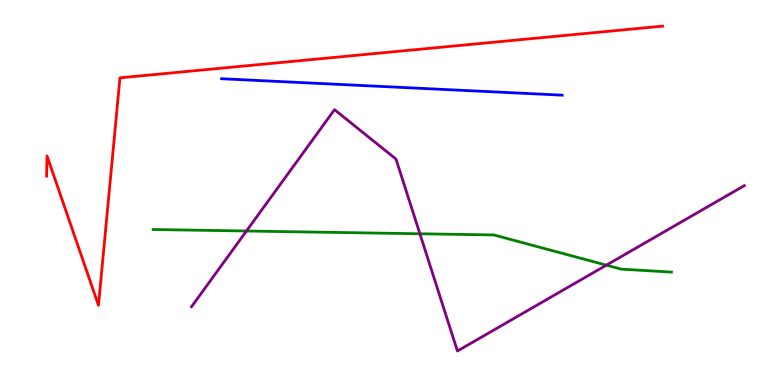[{'lines': ['blue', 'red'], 'intersections': []}, {'lines': ['green', 'red'], 'intersections': []}, {'lines': ['purple', 'red'], 'intersections': []}, {'lines': ['blue', 'green'], 'intersections': []}, {'lines': ['blue', 'purple'], 'intersections': []}, {'lines': ['green', 'purple'], 'intersections': [{'x': 3.18, 'y': 4.0}, {'x': 5.42, 'y': 3.93}, {'x': 7.82, 'y': 3.11}]}]